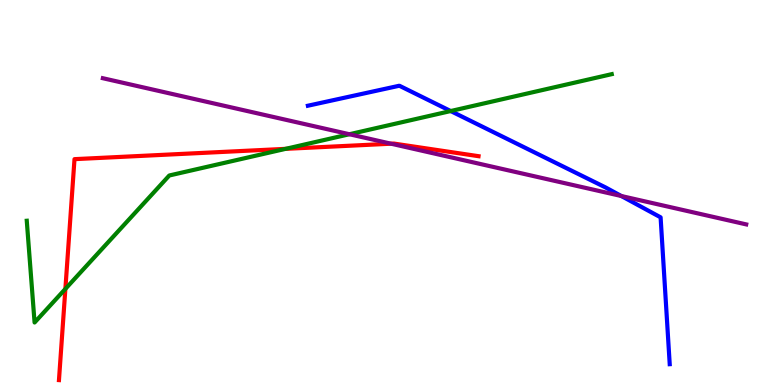[{'lines': ['blue', 'red'], 'intersections': []}, {'lines': ['green', 'red'], 'intersections': [{'x': 0.844, 'y': 2.5}, {'x': 3.69, 'y': 6.13}]}, {'lines': ['purple', 'red'], 'intersections': [{'x': 5.05, 'y': 6.27}]}, {'lines': ['blue', 'green'], 'intersections': [{'x': 5.82, 'y': 7.12}]}, {'lines': ['blue', 'purple'], 'intersections': [{'x': 8.02, 'y': 4.91}]}, {'lines': ['green', 'purple'], 'intersections': [{'x': 4.51, 'y': 6.51}]}]